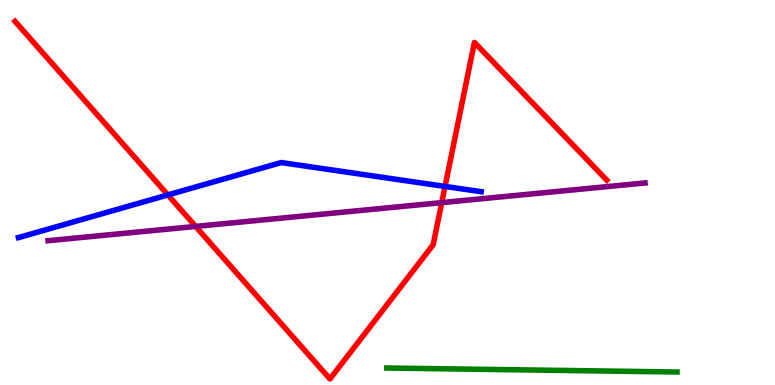[{'lines': ['blue', 'red'], 'intersections': [{'x': 2.17, 'y': 4.94}, {'x': 5.74, 'y': 5.16}]}, {'lines': ['green', 'red'], 'intersections': []}, {'lines': ['purple', 'red'], 'intersections': [{'x': 2.52, 'y': 4.12}, {'x': 5.7, 'y': 4.74}]}, {'lines': ['blue', 'green'], 'intersections': []}, {'lines': ['blue', 'purple'], 'intersections': []}, {'lines': ['green', 'purple'], 'intersections': []}]